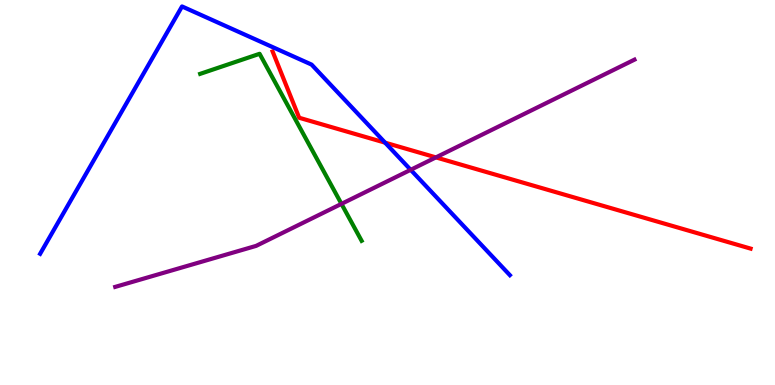[{'lines': ['blue', 'red'], 'intersections': [{'x': 4.97, 'y': 6.29}]}, {'lines': ['green', 'red'], 'intersections': []}, {'lines': ['purple', 'red'], 'intersections': [{'x': 5.62, 'y': 5.91}]}, {'lines': ['blue', 'green'], 'intersections': []}, {'lines': ['blue', 'purple'], 'intersections': [{'x': 5.3, 'y': 5.59}]}, {'lines': ['green', 'purple'], 'intersections': [{'x': 4.41, 'y': 4.7}]}]